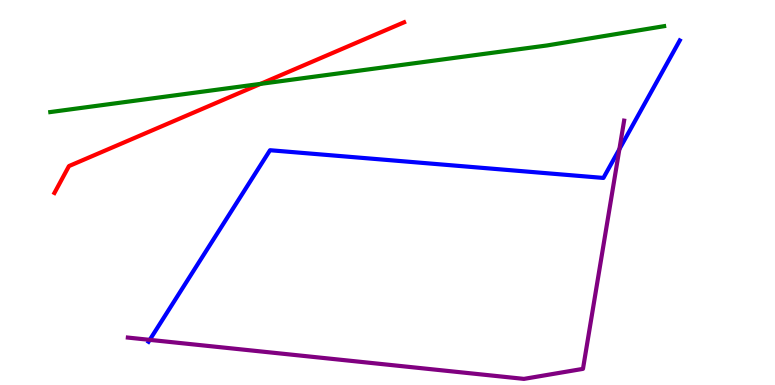[{'lines': ['blue', 'red'], 'intersections': []}, {'lines': ['green', 'red'], 'intersections': [{'x': 3.36, 'y': 7.82}]}, {'lines': ['purple', 'red'], 'intersections': []}, {'lines': ['blue', 'green'], 'intersections': []}, {'lines': ['blue', 'purple'], 'intersections': [{'x': 1.93, 'y': 1.17}, {'x': 7.99, 'y': 6.13}]}, {'lines': ['green', 'purple'], 'intersections': []}]